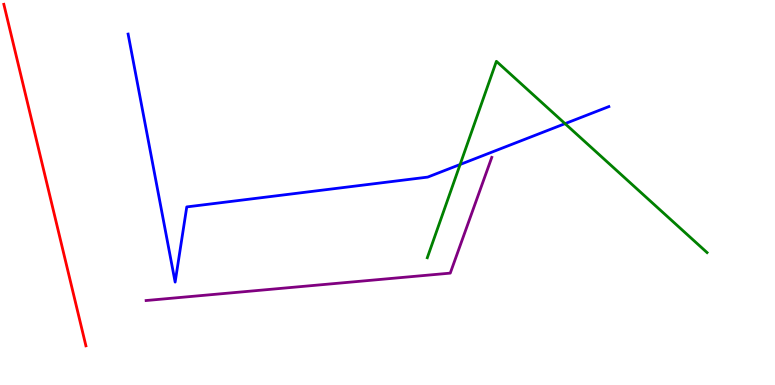[{'lines': ['blue', 'red'], 'intersections': []}, {'lines': ['green', 'red'], 'intersections': []}, {'lines': ['purple', 'red'], 'intersections': []}, {'lines': ['blue', 'green'], 'intersections': [{'x': 5.94, 'y': 5.73}, {'x': 7.29, 'y': 6.79}]}, {'lines': ['blue', 'purple'], 'intersections': []}, {'lines': ['green', 'purple'], 'intersections': []}]